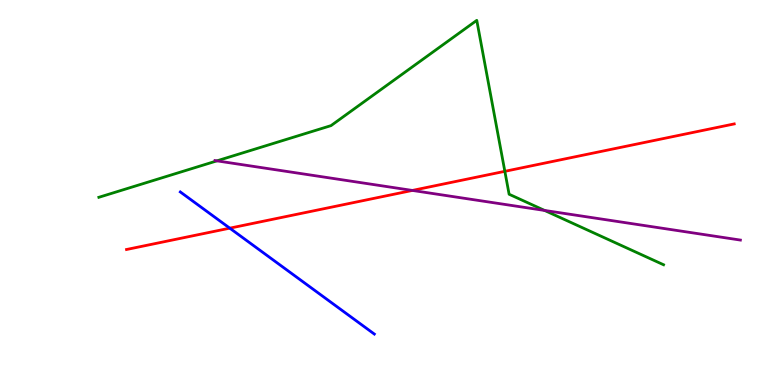[{'lines': ['blue', 'red'], 'intersections': [{'x': 2.96, 'y': 4.07}]}, {'lines': ['green', 'red'], 'intersections': [{'x': 6.51, 'y': 5.55}]}, {'lines': ['purple', 'red'], 'intersections': [{'x': 5.32, 'y': 5.05}]}, {'lines': ['blue', 'green'], 'intersections': []}, {'lines': ['blue', 'purple'], 'intersections': []}, {'lines': ['green', 'purple'], 'intersections': [{'x': 2.8, 'y': 5.82}, {'x': 7.03, 'y': 4.53}]}]